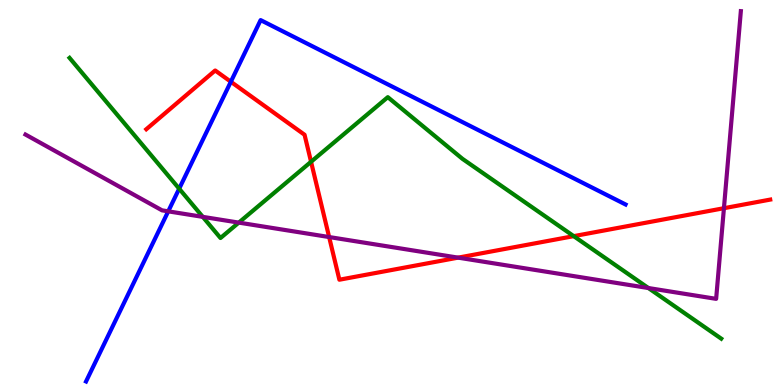[{'lines': ['blue', 'red'], 'intersections': [{'x': 2.98, 'y': 7.88}]}, {'lines': ['green', 'red'], 'intersections': [{'x': 4.01, 'y': 5.8}, {'x': 7.4, 'y': 3.87}]}, {'lines': ['purple', 'red'], 'intersections': [{'x': 4.25, 'y': 3.84}, {'x': 5.91, 'y': 3.31}, {'x': 9.34, 'y': 4.59}]}, {'lines': ['blue', 'green'], 'intersections': [{'x': 2.31, 'y': 5.1}]}, {'lines': ['blue', 'purple'], 'intersections': [{'x': 2.17, 'y': 4.51}]}, {'lines': ['green', 'purple'], 'intersections': [{'x': 2.62, 'y': 4.37}, {'x': 3.08, 'y': 4.22}, {'x': 8.37, 'y': 2.52}]}]